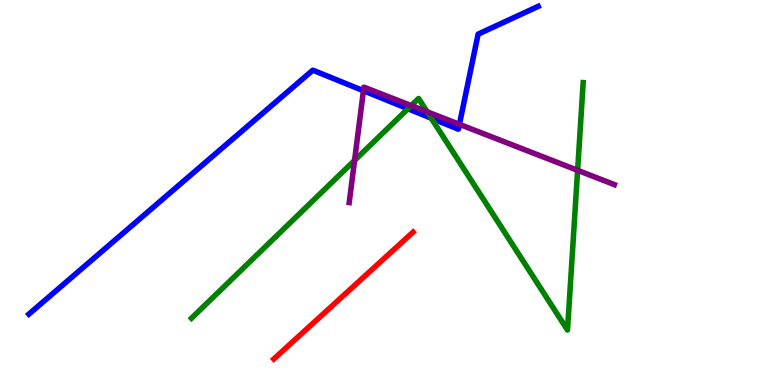[{'lines': ['blue', 'red'], 'intersections': []}, {'lines': ['green', 'red'], 'intersections': []}, {'lines': ['purple', 'red'], 'intersections': []}, {'lines': ['blue', 'green'], 'intersections': [{'x': 5.26, 'y': 7.18}, {'x': 5.56, 'y': 6.93}]}, {'lines': ['blue', 'purple'], 'intersections': [{'x': 4.69, 'y': 7.64}, {'x': 5.93, 'y': 6.77}]}, {'lines': ['green', 'purple'], 'intersections': [{'x': 4.58, 'y': 5.83}, {'x': 5.31, 'y': 7.26}, {'x': 5.51, 'y': 7.1}, {'x': 7.45, 'y': 5.58}]}]